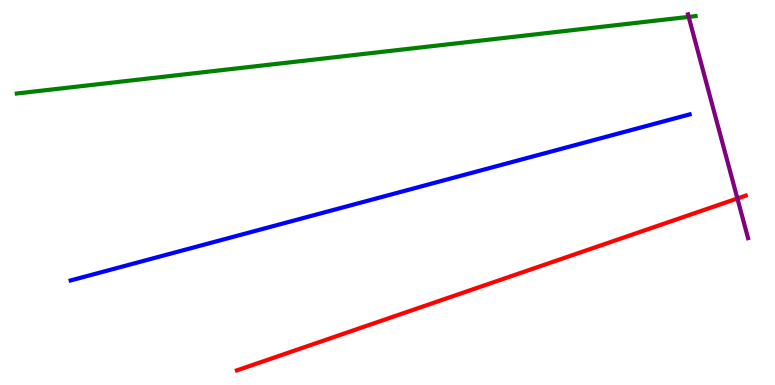[{'lines': ['blue', 'red'], 'intersections': []}, {'lines': ['green', 'red'], 'intersections': []}, {'lines': ['purple', 'red'], 'intersections': [{'x': 9.51, 'y': 4.84}]}, {'lines': ['blue', 'green'], 'intersections': []}, {'lines': ['blue', 'purple'], 'intersections': []}, {'lines': ['green', 'purple'], 'intersections': [{'x': 8.89, 'y': 9.56}]}]